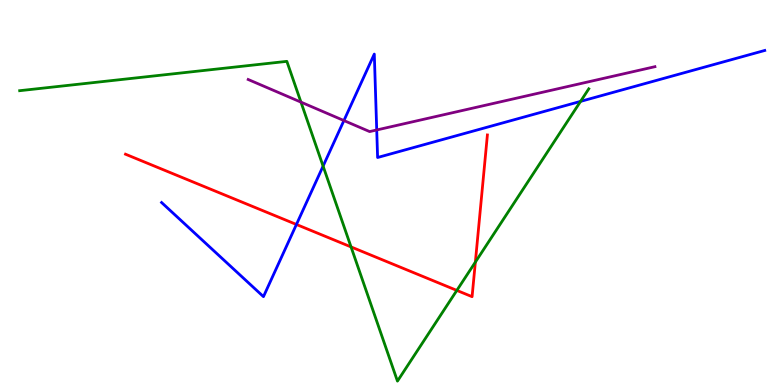[{'lines': ['blue', 'red'], 'intersections': [{'x': 3.82, 'y': 4.17}]}, {'lines': ['green', 'red'], 'intersections': [{'x': 4.53, 'y': 3.59}, {'x': 5.89, 'y': 2.46}, {'x': 6.13, 'y': 3.19}]}, {'lines': ['purple', 'red'], 'intersections': []}, {'lines': ['blue', 'green'], 'intersections': [{'x': 4.17, 'y': 5.69}, {'x': 7.49, 'y': 7.37}]}, {'lines': ['blue', 'purple'], 'intersections': [{'x': 4.44, 'y': 6.87}, {'x': 4.86, 'y': 6.62}]}, {'lines': ['green', 'purple'], 'intersections': [{'x': 3.88, 'y': 7.35}]}]